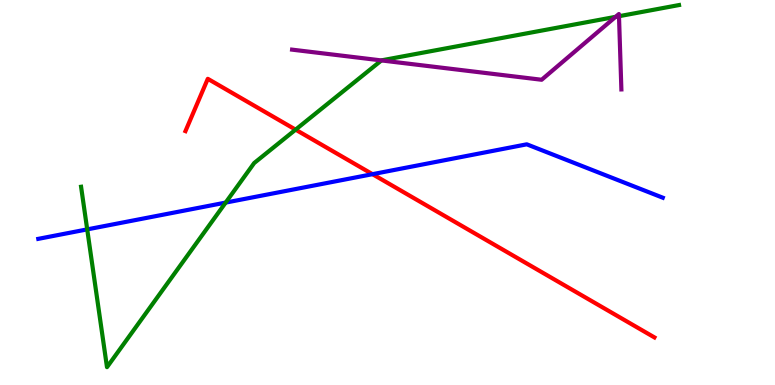[{'lines': ['blue', 'red'], 'intersections': [{'x': 4.81, 'y': 5.48}]}, {'lines': ['green', 'red'], 'intersections': [{'x': 3.81, 'y': 6.63}]}, {'lines': ['purple', 'red'], 'intersections': []}, {'lines': ['blue', 'green'], 'intersections': [{'x': 1.13, 'y': 4.04}, {'x': 2.91, 'y': 4.74}]}, {'lines': ['blue', 'purple'], 'intersections': []}, {'lines': ['green', 'purple'], 'intersections': [{'x': 4.92, 'y': 8.43}, {'x': 7.94, 'y': 9.56}, {'x': 7.99, 'y': 9.58}]}]